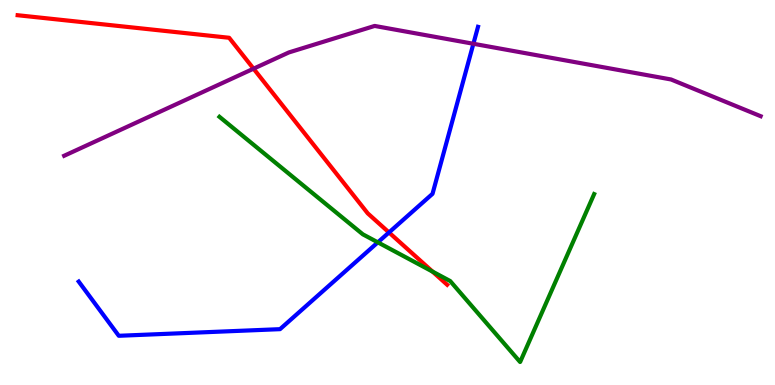[{'lines': ['blue', 'red'], 'intersections': [{'x': 5.02, 'y': 3.96}]}, {'lines': ['green', 'red'], 'intersections': [{'x': 5.58, 'y': 2.95}]}, {'lines': ['purple', 'red'], 'intersections': [{'x': 3.27, 'y': 8.22}]}, {'lines': ['blue', 'green'], 'intersections': [{'x': 4.88, 'y': 3.71}]}, {'lines': ['blue', 'purple'], 'intersections': [{'x': 6.11, 'y': 8.86}]}, {'lines': ['green', 'purple'], 'intersections': []}]